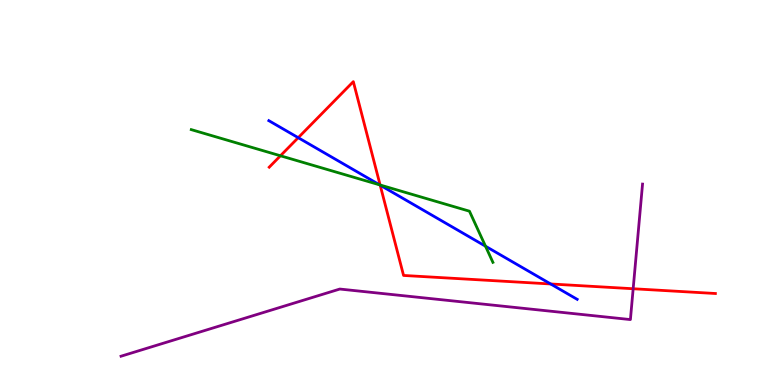[{'lines': ['blue', 'red'], 'intersections': [{'x': 3.85, 'y': 6.42}, {'x': 4.91, 'y': 5.19}, {'x': 7.11, 'y': 2.62}]}, {'lines': ['green', 'red'], 'intersections': [{'x': 3.62, 'y': 5.95}, {'x': 4.9, 'y': 5.19}]}, {'lines': ['purple', 'red'], 'intersections': [{'x': 8.17, 'y': 2.5}]}, {'lines': ['blue', 'green'], 'intersections': [{'x': 4.9, 'y': 5.2}, {'x': 6.26, 'y': 3.6}]}, {'lines': ['blue', 'purple'], 'intersections': []}, {'lines': ['green', 'purple'], 'intersections': []}]